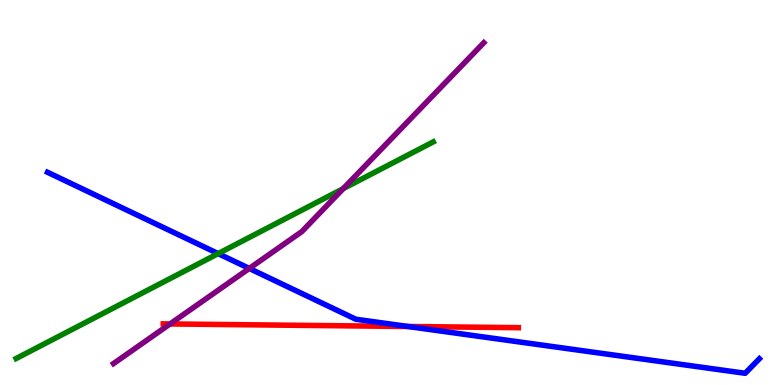[{'lines': ['blue', 'red'], 'intersections': [{'x': 5.26, 'y': 1.52}]}, {'lines': ['green', 'red'], 'intersections': []}, {'lines': ['purple', 'red'], 'intersections': [{'x': 2.19, 'y': 1.59}]}, {'lines': ['blue', 'green'], 'intersections': [{'x': 2.81, 'y': 3.41}]}, {'lines': ['blue', 'purple'], 'intersections': [{'x': 3.22, 'y': 3.03}]}, {'lines': ['green', 'purple'], 'intersections': [{'x': 4.43, 'y': 5.1}]}]